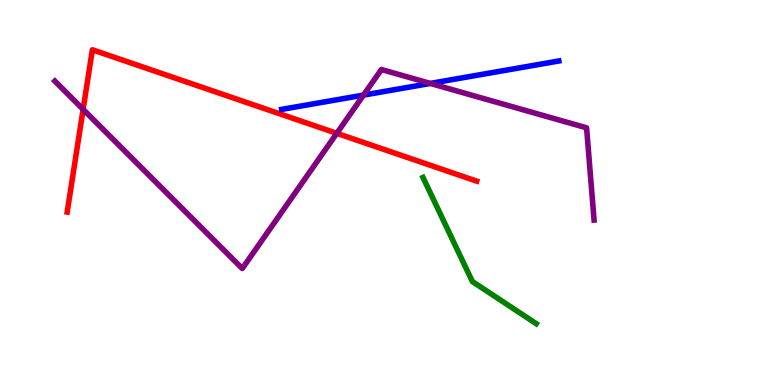[{'lines': ['blue', 'red'], 'intersections': []}, {'lines': ['green', 'red'], 'intersections': []}, {'lines': ['purple', 'red'], 'intersections': [{'x': 1.07, 'y': 7.16}, {'x': 4.35, 'y': 6.54}]}, {'lines': ['blue', 'green'], 'intersections': []}, {'lines': ['blue', 'purple'], 'intersections': [{'x': 4.69, 'y': 7.53}, {'x': 5.55, 'y': 7.83}]}, {'lines': ['green', 'purple'], 'intersections': []}]